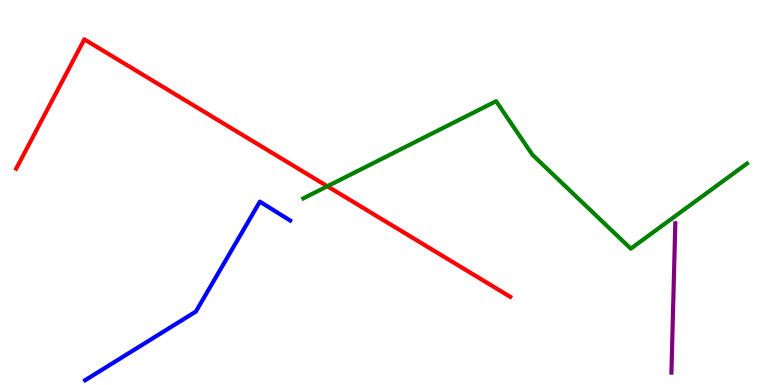[{'lines': ['blue', 'red'], 'intersections': []}, {'lines': ['green', 'red'], 'intersections': [{'x': 4.22, 'y': 5.16}]}, {'lines': ['purple', 'red'], 'intersections': []}, {'lines': ['blue', 'green'], 'intersections': []}, {'lines': ['blue', 'purple'], 'intersections': []}, {'lines': ['green', 'purple'], 'intersections': []}]